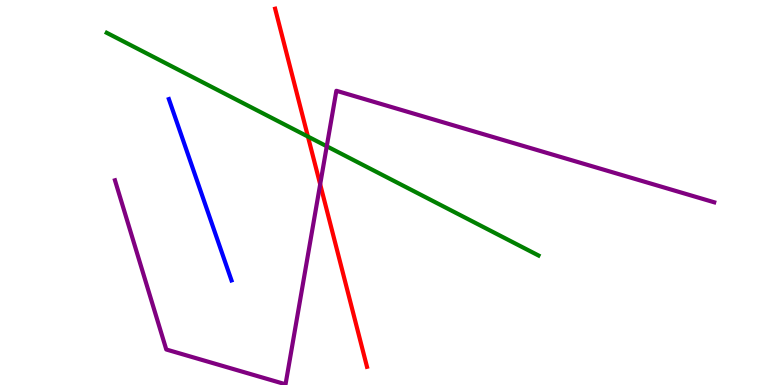[{'lines': ['blue', 'red'], 'intersections': []}, {'lines': ['green', 'red'], 'intersections': [{'x': 3.97, 'y': 6.45}]}, {'lines': ['purple', 'red'], 'intersections': [{'x': 4.13, 'y': 5.21}]}, {'lines': ['blue', 'green'], 'intersections': []}, {'lines': ['blue', 'purple'], 'intersections': []}, {'lines': ['green', 'purple'], 'intersections': [{'x': 4.22, 'y': 6.2}]}]